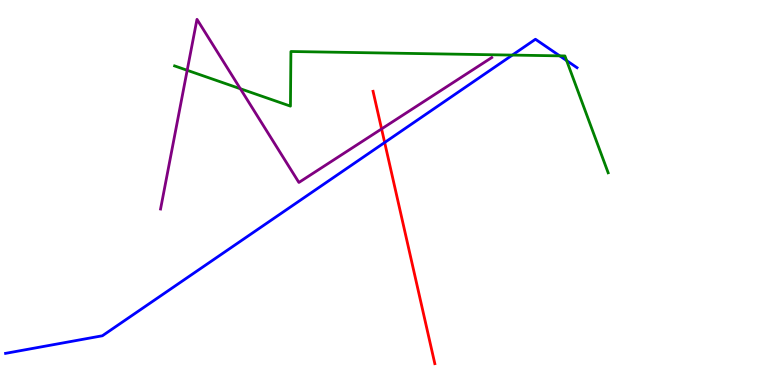[{'lines': ['blue', 'red'], 'intersections': [{'x': 4.96, 'y': 6.3}]}, {'lines': ['green', 'red'], 'intersections': []}, {'lines': ['purple', 'red'], 'intersections': [{'x': 4.92, 'y': 6.65}]}, {'lines': ['blue', 'green'], 'intersections': [{'x': 6.61, 'y': 8.57}, {'x': 7.22, 'y': 8.55}, {'x': 7.31, 'y': 8.43}]}, {'lines': ['blue', 'purple'], 'intersections': []}, {'lines': ['green', 'purple'], 'intersections': [{'x': 2.42, 'y': 8.17}, {'x': 3.1, 'y': 7.7}]}]